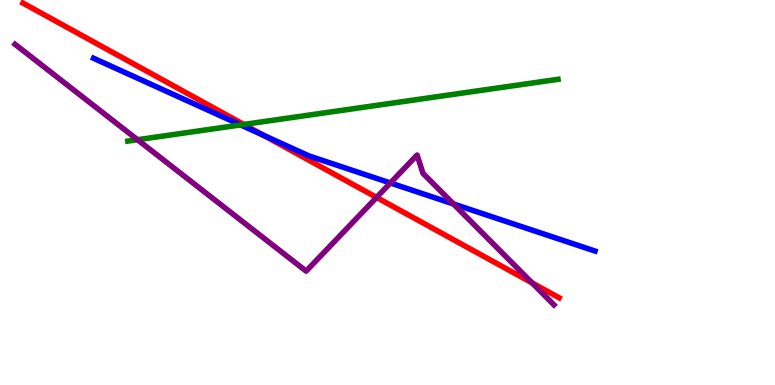[{'lines': ['blue', 'red'], 'intersections': [{'x': 3.4, 'y': 6.48}]}, {'lines': ['green', 'red'], 'intersections': [{'x': 3.15, 'y': 6.77}]}, {'lines': ['purple', 'red'], 'intersections': [{'x': 4.86, 'y': 4.87}, {'x': 6.87, 'y': 2.65}]}, {'lines': ['blue', 'green'], 'intersections': [{'x': 3.1, 'y': 6.76}]}, {'lines': ['blue', 'purple'], 'intersections': [{'x': 5.04, 'y': 5.25}, {'x': 5.85, 'y': 4.7}]}, {'lines': ['green', 'purple'], 'intersections': [{'x': 1.77, 'y': 6.37}]}]